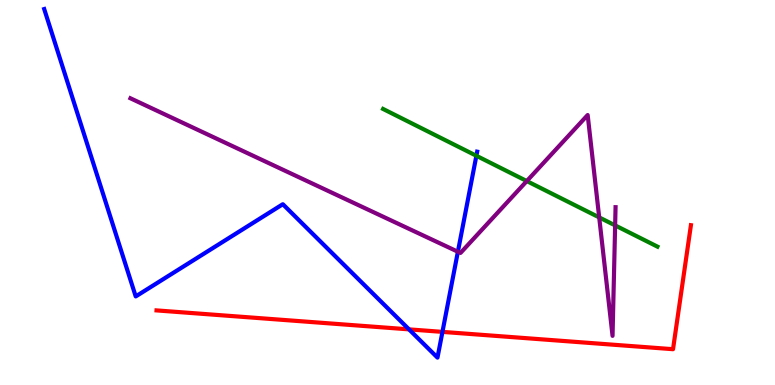[{'lines': ['blue', 'red'], 'intersections': [{'x': 5.28, 'y': 1.45}, {'x': 5.71, 'y': 1.38}]}, {'lines': ['green', 'red'], 'intersections': []}, {'lines': ['purple', 'red'], 'intersections': []}, {'lines': ['blue', 'green'], 'intersections': [{'x': 6.15, 'y': 5.95}]}, {'lines': ['blue', 'purple'], 'intersections': [{'x': 5.91, 'y': 3.46}]}, {'lines': ['green', 'purple'], 'intersections': [{'x': 6.8, 'y': 5.3}, {'x': 7.73, 'y': 4.35}, {'x': 7.94, 'y': 4.15}]}]